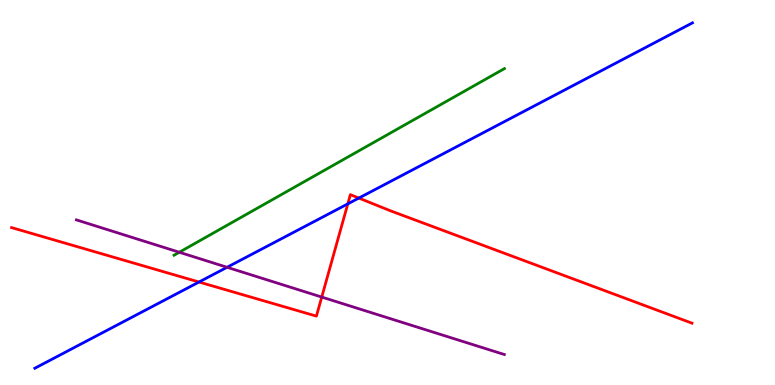[{'lines': ['blue', 'red'], 'intersections': [{'x': 2.57, 'y': 2.67}, {'x': 4.49, 'y': 4.7}, {'x': 4.63, 'y': 4.86}]}, {'lines': ['green', 'red'], 'intersections': []}, {'lines': ['purple', 'red'], 'intersections': [{'x': 4.15, 'y': 2.28}]}, {'lines': ['blue', 'green'], 'intersections': []}, {'lines': ['blue', 'purple'], 'intersections': [{'x': 2.93, 'y': 3.06}]}, {'lines': ['green', 'purple'], 'intersections': [{'x': 2.31, 'y': 3.45}]}]